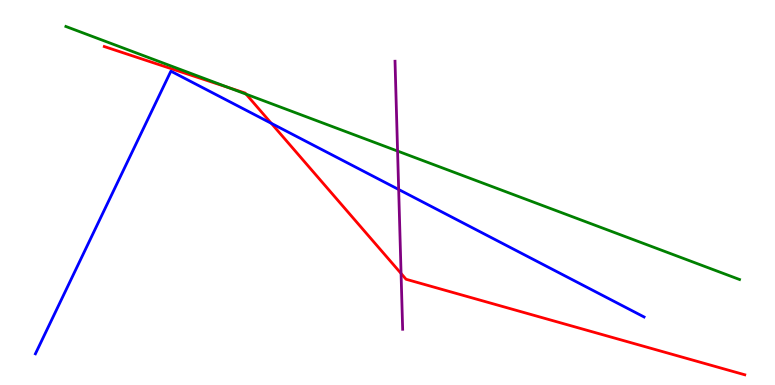[{'lines': ['blue', 'red'], 'intersections': [{'x': 3.5, 'y': 6.8}]}, {'lines': ['green', 'red'], 'intersections': [{'x': 2.95, 'y': 7.72}, {'x': 3.18, 'y': 7.55}]}, {'lines': ['purple', 'red'], 'intersections': [{'x': 5.18, 'y': 2.9}]}, {'lines': ['blue', 'green'], 'intersections': []}, {'lines': ['blue', 'purple'], 'intersections': [{'x': 5.14, 'y': 5.08}]}, {'lines': ['green', 'purple'], 'intersections': [{'x': 5.13, 'y': 6.08}]}]